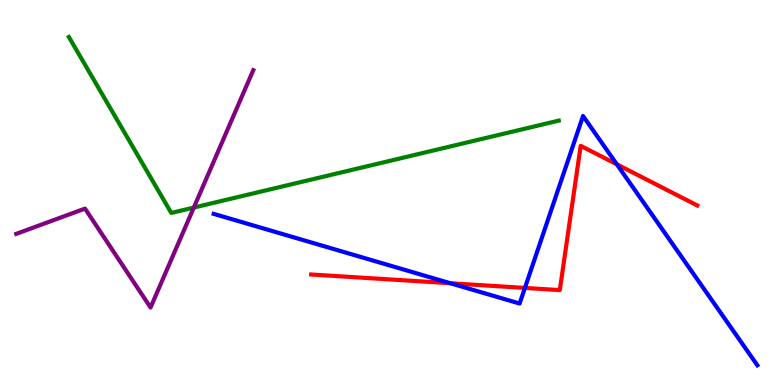[{'lines': ['blue', 'red'], 'intersections': [{'x': 5.81, 'y': 2.64}, {'x': 6.77, 'y': 2.52}, {'x': 7.96, 'y': 5.73}]}, {'lines': ['green', 'red'], 'intersections': []}, {'lines': ['purple', 'red'], 'intersections': []}, {'lines': ['blue', 'green'], 'intersections': []}, {'lines': ['blue', 'purple'], 'intersections': []}, {'lines': ['green', 'purple'], 'intersections': [{'x': 2.5, 'y': 4.61}]}]